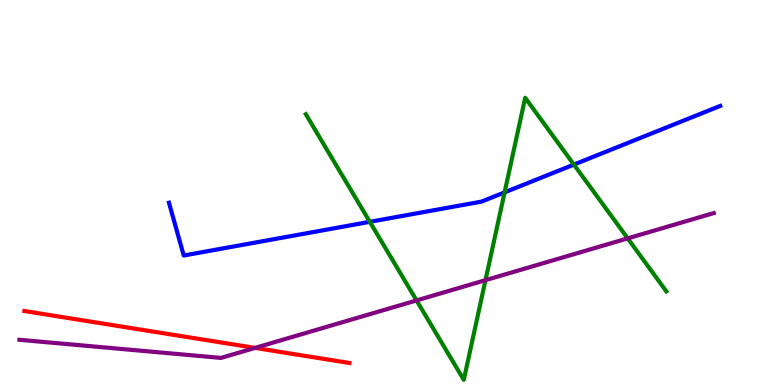[{'lines': ['blue', 'red'], 'intersections': []}, {'lines': ['green', 'red'], 'intersections': []}, {'lines': ['purple', 'red'], 'intersections': [{'x': 3.29, 'y': 0.964}]}, {'lines': ['blue', 'green'], 'intersections': [{'x': 4.77, 'y': 4.24}, {'x': 6.51, 'y': 5.0}, {'x': 7.41, 'y': 5.73}]}, {'lines': ['blue', 'purple'], 'intersections': []}, {'lines': ['green', 'purple'], 'intersections': [{'x': 5.38, 'y': 2.2}, {'x': 6.26, 'y': 2.72}, {'x': 8.1, 'y': 3.81}]}]